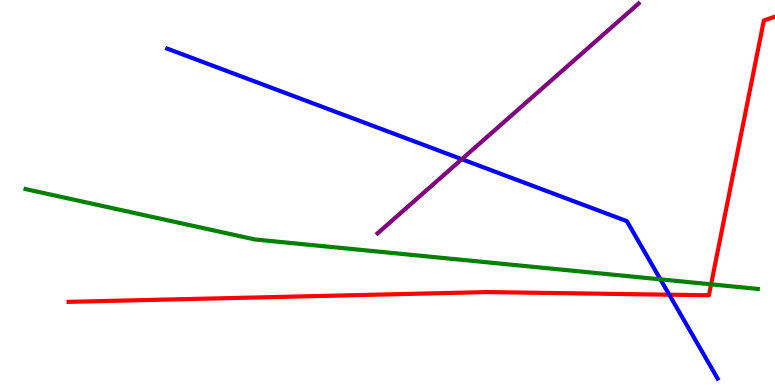[{'lines': ['blue', 'red'], 'intersections': [{'x': 8.64, 'y': 2.35}]}, {'lines': ['green', 'red'], 'intersections': [{'x': 9.18, 'y': 2.61}]}, {'lines': ['purple', 'red'], 'intersections': []}, {'lines': ['blue', 'green'], 'intersections': [{'x': 8.52, 'y': 2.74}]}, {'lines': ['blue', 'purple'], 'intersections': [{'x': 5.96, 'y': 5.87}]}, {'lines': ['green', 'purple'], 'intersections': []}]